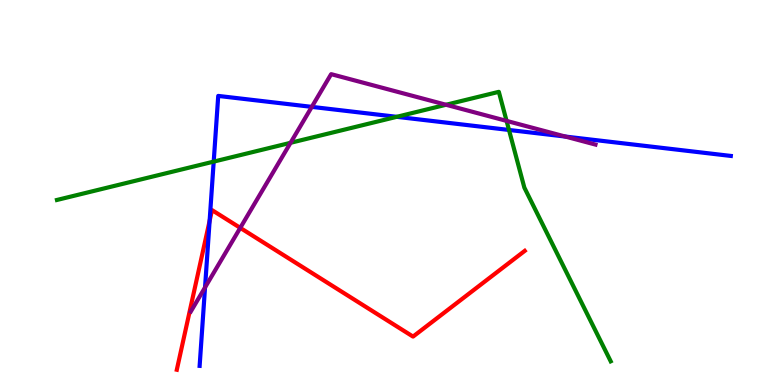[{'lines': ['blue', 'red'], 'intersections': [{'x': 2.7, 'y': 4.26}]}, {'lines': ['green', 'red'], 'intersections': []}, {'lines': ['purple', 'red'], 'intersections': [{'x': 3.1, 'y': 4.08}]}, {'lines': ['blue', 'green'], 'intersections': [{'x': 2.76, 'y': 5.8}, {'x': 5.12, 'y': 6.97}, {'x': 6.57, 'y': 6.62}]}, {'lines': ['blue', 'purple'], 'intersections': [{'x': 2.65, 'y': 2.53}, {'x': 4.02, 'y': 7.22}, {'x': 7.3, 'y': 6.45}]}, {'lines': ['green', 'purple'], 'intersections': [{'x': 3.75, 'y': 6.29}, {'x': 5.76, 'y': 7.28}, {'x': 6.54, 'y': 6.86}]}]